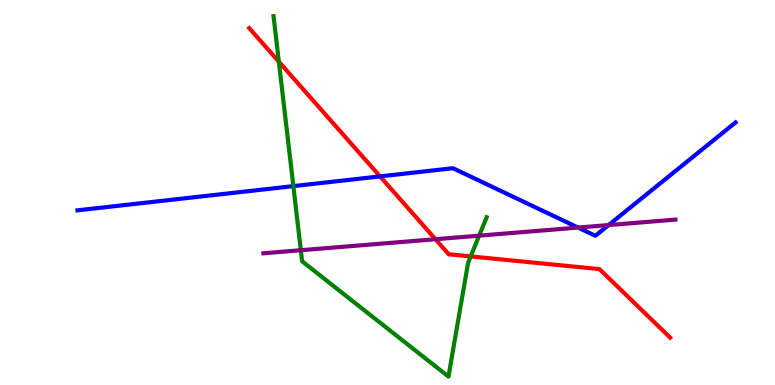[{'lines': ['blue', 'red'], 'intersections': [{'x': 4.9, 'y': 5.42}]}, {'lines': ['green', 'red'], 'intersections': [{'x': 3.6, 'y': 8.4}, {'x': 6.07, 'y': 3.34}]}, {'lines': ['purple', 'red'], 'intersections': [{'x': 5.62, 'y': 3.79}]}, {'lines': ['blue', 'green'], 'intersections': [{'x': 3.79, 'y': 5.17}]}, {'lines': ['blue', 'purple'], 'intersections': [{'x': 7.46, 'y': 4.09}, {'x': 7.85, 'y': 4.15}]}, {'lines': ['green', 'purple'], 'intersections': [{'x': 3.88, 'y': 3.5}, {'x': 6.18, 'y': 3.88}]}]